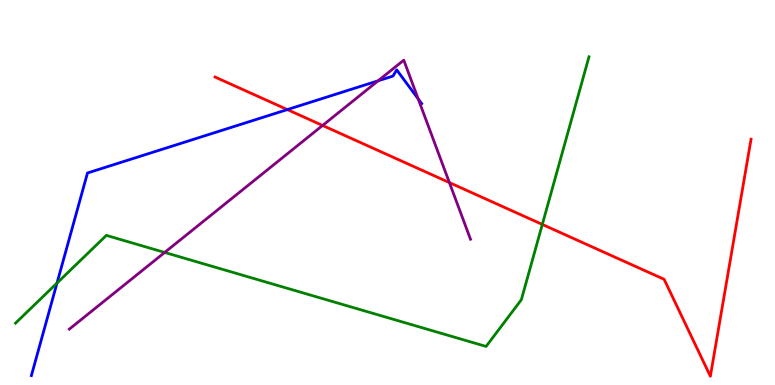[{'lines': ['blue', 'red'], 'intersections': [{'x': 3.71, 'y': 7.15}]}, {'lines': ['green', 'red'], 'intersections': [{'x': 7.0, 'y': 4.17}]}, {'lines': ['purple', 'red'], 'intersections': [{'x': 4.16, 'y': 6.74}, {'x': 5.8, 'y': 5.26}]}, {'lines': ['blue', 'green'], 'intersections': [{'x': 0.736, 'y': 2.65}]}, {'lines': ['blue', 'purple'], 'intersections': [{'x': 4.88, 'y': 7.9}, {'x': 5.4, 'y': 7.43}]}, {'lines': ['green', 'purple'], 'intersections': [{'x': 2.13, 'y': 3.44}]}]